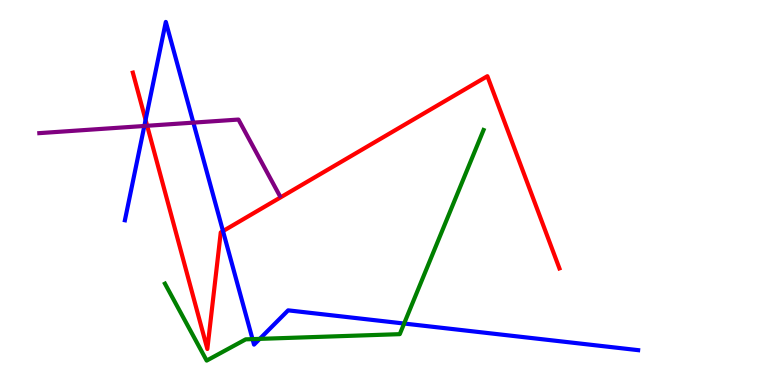[{'lines': ['blue', 'red'], 'intersections': [{'x': 1.88, 'y': 6.88}, {'x': 2.88, 'y': 4.0}]}, {'lines': ['green', 'red'], 'intersections': []}, {'lines': ['purple', 'red'], 'intersections': [{'x': 1.9, 'y': 6.73}]}, {'lines': ['blue', 'green'], 'intersections': [{'x': 3.26, 'y': 1.19}, {'x': 3.35, 'y': 1.2}, {'x': 5.21, 'y': 1.6}]}, {'lines': ['blue', 'purple'], 'intersections': [{'x': 1.86, 'y': 6.73}, {'x': 2.49, 'y': 6.81}]}, {'lines': ['green', 'purple'], 'intersections': []}]